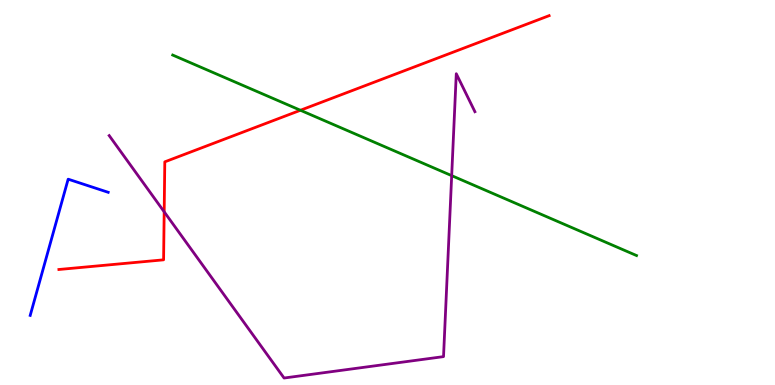[{'lines': ['blue', 'red'], 'intersections': []}, {'lines': ['green', 'red'], 'intersections': [{'x': 3.88, 'y': 7.14}]}, {'lines': ['purple', 'red'], 'intersections': [{'x': 2.12, 'y': 4.5}]}, {'lines': ['blue', 'green'], 'intersections': []}, {'lines': ['blue', 'purple'], 'intersections': []}, {'lines': ['green', 'purple'], 'intersections': [{'x': 5.83, 'y': 5.44}]}]